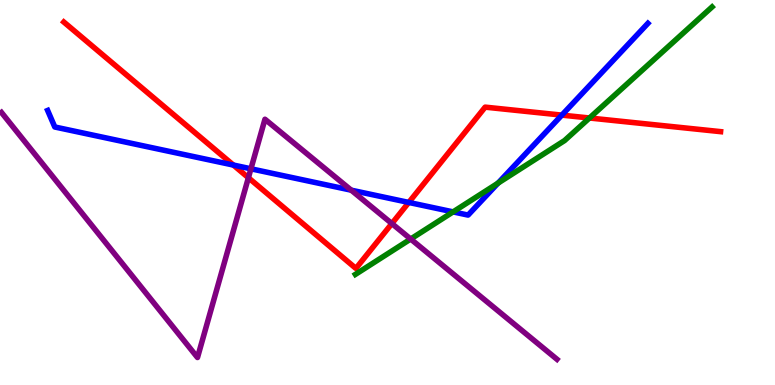[{'lines': ['blue', 'red'], 'intersections': [{'x': 3.01, 'y': 5.71}, {'x': 5.27, 'y': 4.74}, {'x': 7.25, 'y': 7.01}]}, {'lines': ['green', 'red'], 'intersections': [{'x': 7.61, 'y': 6.94}]}, {'lines': ['purple', 'red'], 'intersections': [{'x': 3.21, 'y': 5.38}, {'x': 5.06, 'y': 4.19}]}, {'lines': ['blue', 'green'], 'intersections': [{'x': 5.85, 'y': 4.5}, {'x': 6.43, 'y': 5.24}]}, {'lines': ['blue', 'purple'], 'intersections': [{'x': 3.24, 'y': 5.62}, {'x': 4.53, 'y': 5.06}]}, {'lines': ['green', 'purple'], 'intersections': [{'x': 5.3, 'y': 3.79}]}]